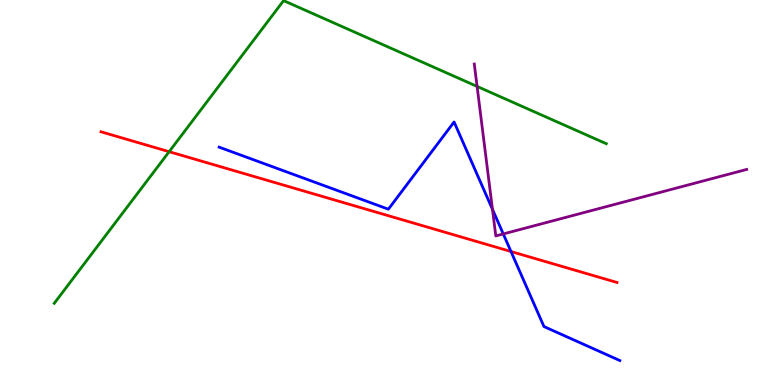[{'lines': ['blue', 'red'], 'intersections': [{'x': 6.59, 'y': 3.47}]}, {'lines': ['green', 'red'], 'intersections': [{'x': 2.18, 'y': 6.06}]}, {'lines': ['purple', 'red'], 'intersections': []}, {'lines': ['blue', 'green'], 'intersections': []}, {'lines': ['blue', 'purple'], 'intersections': [{'x': 6.35, 'y': 4.56}, {'x': 6.49, 'y': 3.92}]}, {'lines': ['green', 'purple'], 'intersections': [{'x': 6.16, 'y': 7.76}]}]